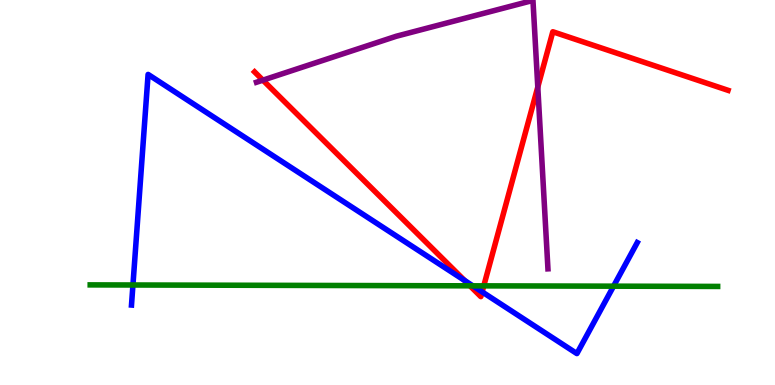[{'lines': ['blue', 'red'], 'intersections': [{'x': 5.99, 'y': 2.72}, {'x': 6.22, 'y': 2.42}]}, {'lines': ['green', 'red'], 'intersections': [{'x': 6.06, 'y': 2.58}, {'x': 6.24, 'y': 2.58}]}, {'lines': ['purple', 'red'], 'intersections': [{'x': 3.39, 'y': 7.92}, {'x': 6.94, 'y': 7.74}]}, {'lines': ['blue', 'green'], 'intersections': [{'x': 1.72, 'y': 2.6}, {'x': 6.1, 'y': 2.58}, {'x': 7.92, 'y': 2.57}]}, {'lines': ['blue', 'purple'], 'intersections': []}, {'lines': ['green', 'purple'], 'intersections': []}]